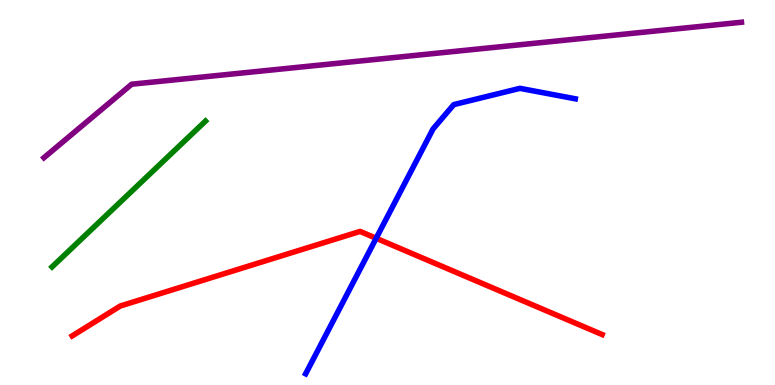[{'lines': ['blue', 'red'], 'intersections': [{'x': 4.85, 'y': 3.81}]}, {'lines': ['green', 'red'], 'intersections': []}, {'lines': ['purple', 'red'], 'intersections': []}, {'lines': ['blue', 'green'], 'intersections': []}, {'lines': ['blue', 'purple'], 'intersections': []}, {'lines': ['green', 'purple'], 'intersections': []}]